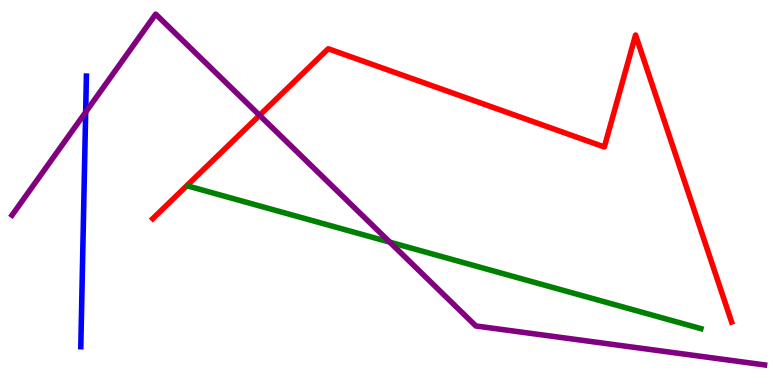[{'lines': ['blue', 'red'], 'intersections': []}, {'lines': ['green', 'red'], 'intersections': []}, {'lines': ['purple', 'red'], 'intersections': [{'x': 3.35, 'y': 7.01}]}, {'lines': ['blue', 'green'], 'intersections': []}, {'lines': ['blue', 'purple'], 'intersections': [{'x': 1.11, 'y': 7.09}]}, {'lines': ['green', 'purple'], 'intersections': [{'x': 5.03, 'y': 3.71}]}]